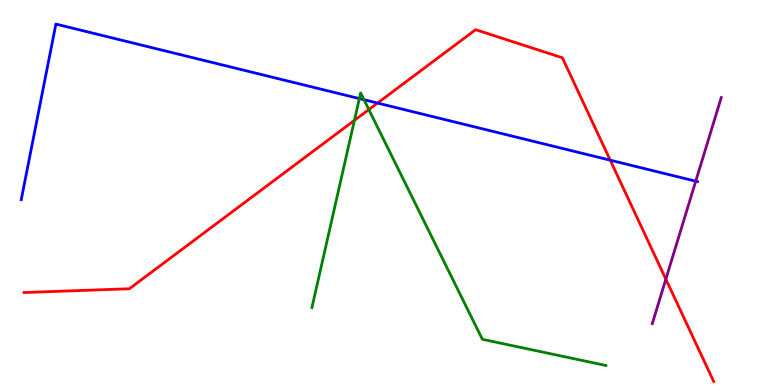[{'lines': ['blue', 'red'], 'intersections': [{'x': 4.87, 'y': 7.32}, {'x': 7.87, 'y': 5.84}]}, {'lines': ['green', 'red'], 'intersections': [{'x': 4.57, 'y': 6.87}, {'x': 4.76, 'y': 7.15}]}, {'lines': ['purple', 'red'], 'intersections': [{'x': 8.59, 'y': 2.75}]}, {'lines': ['blue', 'green'], 'intersections': [{'x': 4.64, 'y': 7.44}, {'x': 4.7, 'y': 7.41}]}, {'lines': ['blue', 'purple'], 'intersections': [{'x': 8.98, 'y': 5.29}]}, {'lines': ['green', 'purple'], 'intersections': []}]